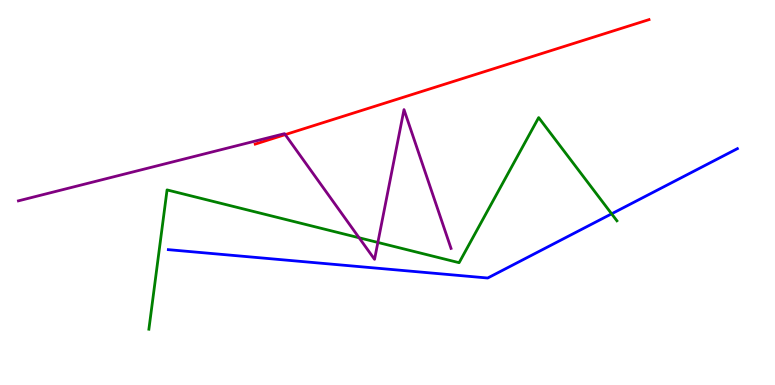[{'lines': ['blue', 'red'], 'intersections': []}, {'lines': ['green', 'red'], 'intersections': []}, {'lines': ['purple', 'red'], 'intersections': [{'x': 3.68, 'y': 6.5}]}, {'lines': ['blue', 'green'], 'intersections': [{'x': 7.89, 'y': 4.45}]}, {'lines': ['blue', 'purple'], 'intersections': []}, {'lines': ['green', 'purple'], 'intersections': [{'x': 4.63, 'y': 3.82}, {'x': 4.88, 'y': 3.7}]}]